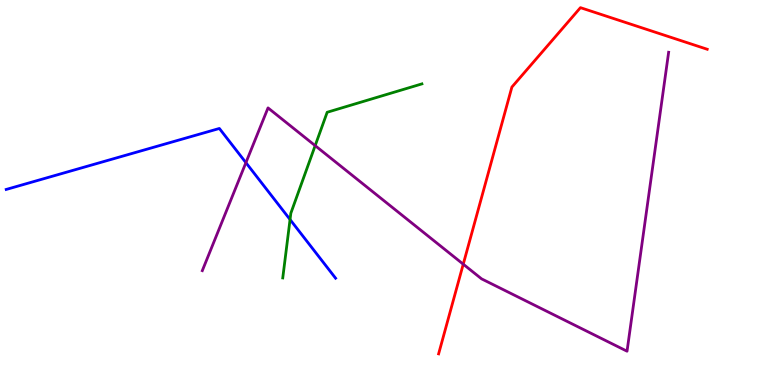[{'lines': ['blue', 'red'], 'intersections': []}, {'lines': ['green', 'red'], 'intersections': []}, {'lines': ['purple', 'red'], 'intersections': [{'x': 5.98, 'y': 3.14}]}, {'lines': ['blue', 'green'], 'intersections': [{'x': 3.74, 'y': 4.3}]}, {'lines': ['blue', 'purple'], 'intersections': [{'x': 3.17, 'y': 5.78}]}, {'lines': ['green', 'purple'], 'intersections': [{'x': 4.07, 'y': 6.22}]}]